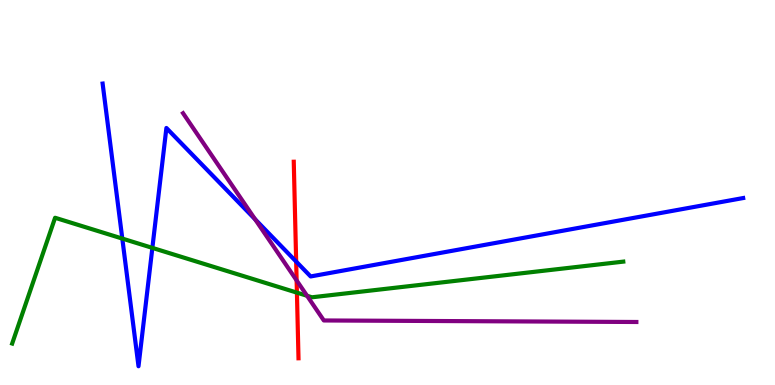[{'lines': ['blue', 'red'], 'intersections': [{'x': 3.82, 'y': 3.21}]}, {'lines': ['green', 'red'], 'intersections': [{'x': 3.83, 'y': 2.4}]}, {'lines': ['purple', 'red'], 'intersections': [{'x': 3.83, 'y': 2.72}]}, {'lines': ['blue', 'green'], 'intersections': [{'x': 1.58, 'y': 3.8}, {'x': 1.97, 'y': 3.56}]}, {'lines': ['blue', 'purple'], 'intersections': [{'x': 3.29, 'y': 4.3}]}, {'lines': ['green', 'purple'], 'intersections': [{'x': 3.96, 'y': 2.32}]}]